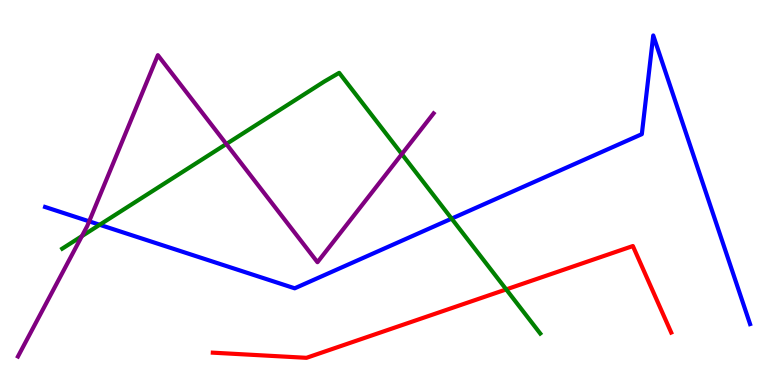[{'lines': ['blue', 'red'], 'intersections': []}, {'lines': ['green', 'red'], 'intersections': [{'x': 6.53, 'y': 2.48}]}, {'lines': ['purple', 'red'], 'intersections': []}, {'lines': ['blue', 'green'], 'intersections': [{'x': 1.29, 'y': 4.16}, {'x': 5.83, 'y': 4.32}]}, {'lines': ['blue', 'purple'], 'intersections': [{'x': 1.15, 'y': 4.25}]}, {'lines': ['green', 'purple'], 'intersections': [{'x': 1.06, 'y': 3.87}, {'x': 2.92, 'y': 6.26}, {'x': 5.18, 'y': 6.0}]}]